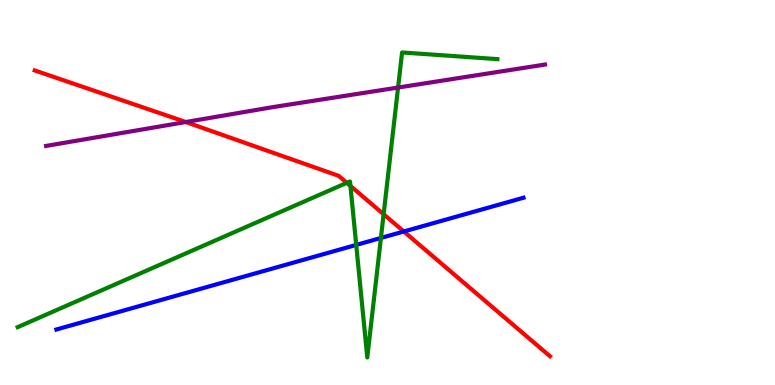[{'lines': ['blue', 'red'], 'intersections': [{'x': 5.21, 'y': 3.99}]}, {'lines': ['green', 'red'], 'intersections': [{'x': 4.48, 'y': 5.25}, {'x': 4.52, 'y': 5.17}, {'x': 4.95, 'y': 4.44}]}, {'lines': ['purple', 'red'], 'intersections': [{'x': 2.4, 'y': 6.83}]}, {'lines': ['blue', 'green'], 'intersections': [{'x': 4.6, 'y': 3.64}, {'x': 4.92, 'y': 3.82}]}, {'lines': ['blue', 'purple'], 'intersections': []}, {'lines': ['green', 'purple'], 'intersections': [{'x': 5.14, 'y': 7.73}]}]